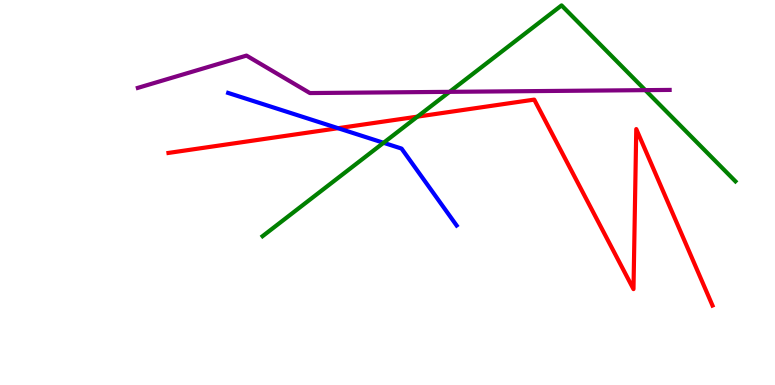[{'lines': ['blue', 'red'], 'intersections': [{'x': 4.36, 'y': 6.67}]}, {'lines': ['green', 'red'], 'intersections': [{'x': 5.39, 'y': 6.97}]}, {'lines': ['purple', 'red'], 'intersections': []}, {'lines': ['blue', 'green'], 'intersections': [{'x': 4.95, 'y': 6.29}]}, {'lines': ['blue', 'purple'], 'intersections': []}, {'lines': ['green', 'purple'], 'intersections': [{'x': 5.8, 'y': 7.61}, {'x': 8.33, 'y': 7.66}]}]